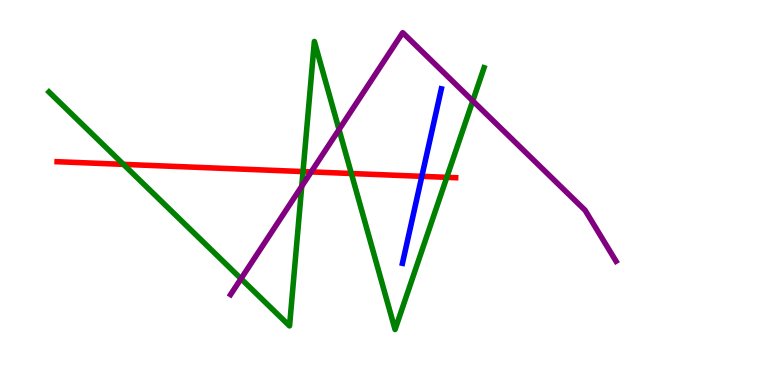[{'lines': ['blue', 'red'], 'intersections': [{'x': 5.44, 'y': 5.42}]}, {'lines': ['green', 'red'], 'intersections': [{'x': 1.59, 'y': 5.73}, {'x': 3.91, 'y': 5.54}, {'x': 4.53, 'y': 5.49}, {'x': 5.77, 'y': 5.39}]}, {'lines': ['purple', 'red'], 'intersections': [{'x': 4.02, 'y': 5.54}]}, {'lines': ['blue', 'green'], 'intersections': []}, {'lines': ['blue', 'purple'], 'intersections': []}, {'lines': ['green', 'purple'], 'intersections': [{'x': 3.11, 'y': 2.76}, {'x': 3.89, 'y': 5.16}, {'x': 4.37, 'y': 6.64}, {'x': 6.1, 'y': 7.38}]}]